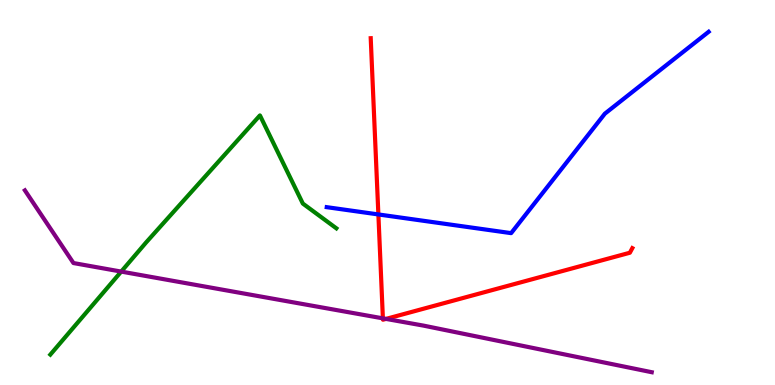[{'lines': ['blue', 'red'], 'intersections': [{'x': 4.88, 'y': 4.43}]}, {'lines': ['green', 'red'], 'intersections': []}, {'lines': ['purple', 'red'], 'intersections': [{'x': 4.94, 'y': 1.73}, {'x': 4.98, 'y': 1.72}]}, {'lines': ['blue', 'green'], 'intersections': []}, {'lines': ['blue', 'purple'], 'intersections': []}, {'lines': ['green', 'purple'], 'intersections': [{'x': 1.56, 'y': 2.95}]}]